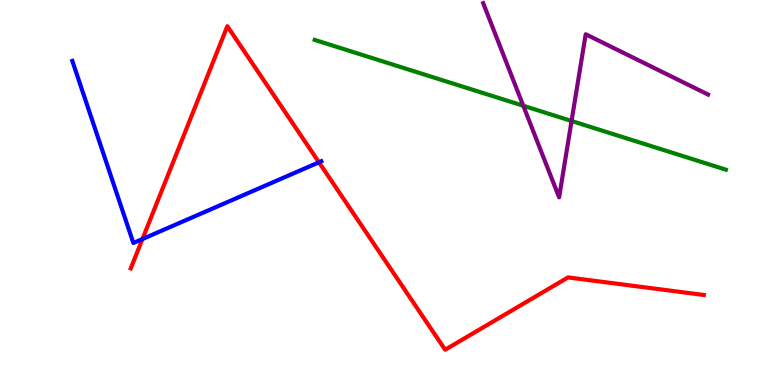[{'lines': ['blue', 'red'], 'intersections': [{'x': 1.84, 'y': 3.79}, {'x': 4.12, 'y': 5.78}]}, {'lines': ['green', 'red'], 'intersections': []}, {'lines': ['purple', 'red'], 'intersections': []}, {'lines': ['blue', 'green'], 'intersections': []}, {'lines': ['blue', 'purple'], 'intersections': []}, {'lines': ['green', 'purple'], 'intersections': [{'x': 6.75, 'y': 7.25}, {'x': 7.37, 'y': 6.86}]}]